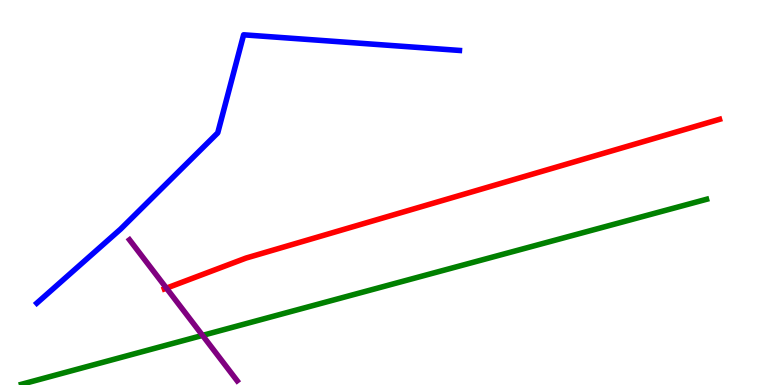[{'lines': ['blue', 'red'], 'intersections': []}, {'lines': ['green', 'red'], 'intersections': []}, {'lines': ['purple', 'red'], 'intersections': [{'x': 2.15, 'y': 2.52}]}, {'lines': ['blue', 'green'], 'intersections': []}, {'lines': ['blue', 'purple'], 'intersections': []}, {'lines': ['green', 'purple'], 'intersections': [{'x': 2.61, 'y': 1.29}]}]